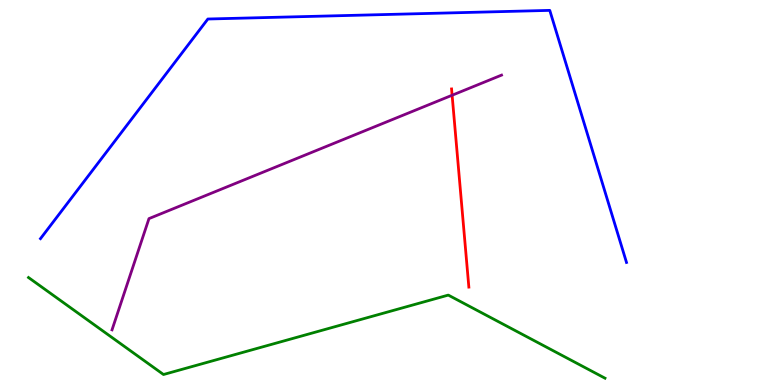[{'lines': ['blue', 'red'], 'intersections': []}, {'lines': ['green', 'red'], 'intersections': []}, {'lines': ['purple', 'red'], 'intersections': [{'x': 5.83, 'y': 7.53}]}, {'lines': ['blue', 'green'], 'intersections': []}, {'lines': ['blue', 'purple'], 'intersections': []}, {'lines': ['green', 'purple'], 'intersections': []}]